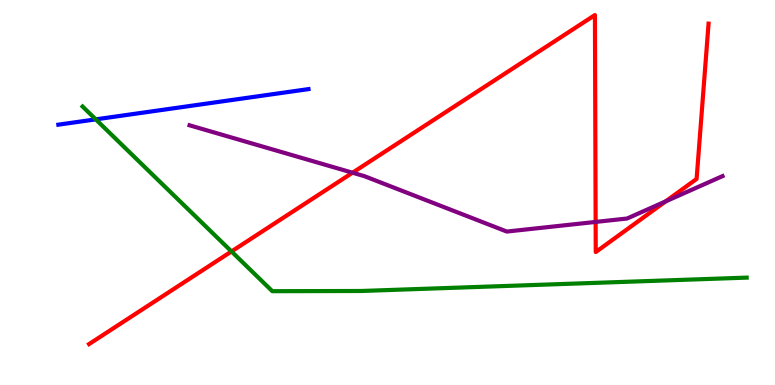[{'lines': ['blue', 'red'], 'intersections': []}, {'lines': ['green', 'red'], 'intersections': [{'x': 2.99, 'y': 3.47}]}, {'lines': ['purple', 'red'], 'intersections': [{'x': 4.55, 'y': 5.51}, {'x': 7.69, 'y': 4.24}, {'x': 8.59, 'y': 4.77}]}, {'lines': ['blue', 'green'], 'intersections': [{'x': 1.24, 'y': 6.9}]}, {'lines': ['blue', 'purple'], 'intersections': []}, {'lines': ['green', 'purple'], 'intersections': []}]